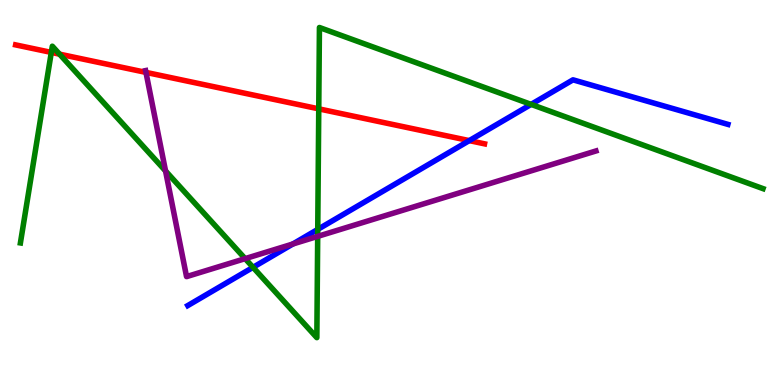[{'lines': ['blue', 'red'], 'intersections': [{'x': 6.06, 'y': 6.35}]}, {'lines': ['green', 'red'], 'intersections': [{'x': 0.662, 'y': 8.64}, {'x': 0.768, 'y': 8.59}, {'x': 4.11, 'y': 7.17}]}, {'lines': ['purple', 'red'], 'intersections': [{'x': 1.88, 'y': 8.12}]}, {'lines': ['blue', 'green'], 'intersections': [{'x': 3.26, 'y': 3.06}, {'x': 4.1, 'y': 4.04}, {'x': 6.85, 'y': 7.29}]}, {'lines': ['blue', 'purple'], 'intersections': [{'x': 3.78, 'y': 3.66}]}, {'lines': ['green', 'purple'], 'intersections': [{'x': 2.14, 'y': 5.56}, {'x': 3.16, 'y': 3.28}, {'x': 4.1, 'y': 3.86}]}]